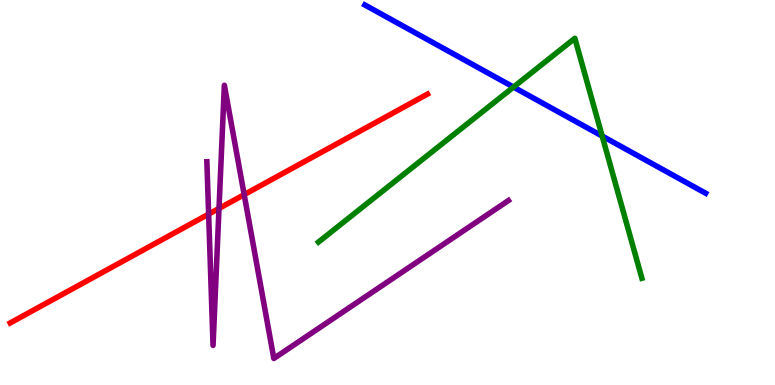[{'lines': ['blue', 'red'], 'intersections': []}, {'lines': ['green', 'red'], 'intersections': []}, {'lines': ['purple', 'red'], 'intersections': [{'x': 2.69, 'y': 4.44}, {'x': 2.83, 'y': 4.59}, {'x': 3.15, 'y': 4.94}]}, {'lines': ['blue', 'green'], 'intersections': [{'x': 6.63, 'y': 7.74}, {'x': 7.77, 'y': 6.47}]}, {'lines': ['blue', 'purple'], 'intersections': []}, {'lines': ['green', 'purple'], 'intersections': []}]